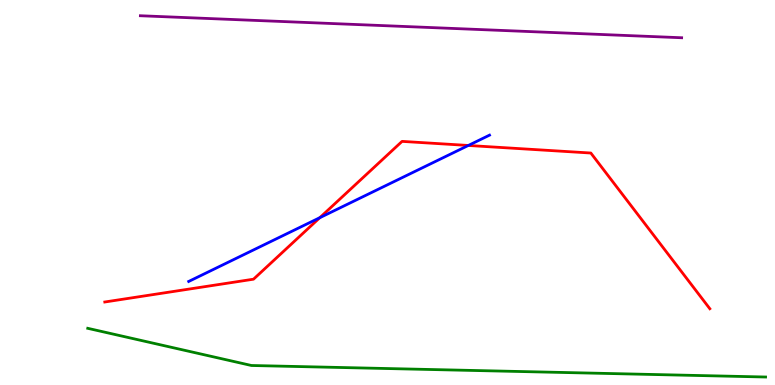[{'lines': ['blue', 'red'], 'intersections': [{'x': 4.13, 'y': 4.35}, {'x': 6.04, 'y': 6.22}]}, {'lines': ['green', 'red'], 'intersections': []}, {'lines': ['purple', 'red'], 'intersections': []}, {'lines': ['blue', 'green'], 'intersections': []}, {'lines': ['blue', 'purple'], 'intersections': []}, {'lines': ['green', 'purple'], 'intersections': []}]